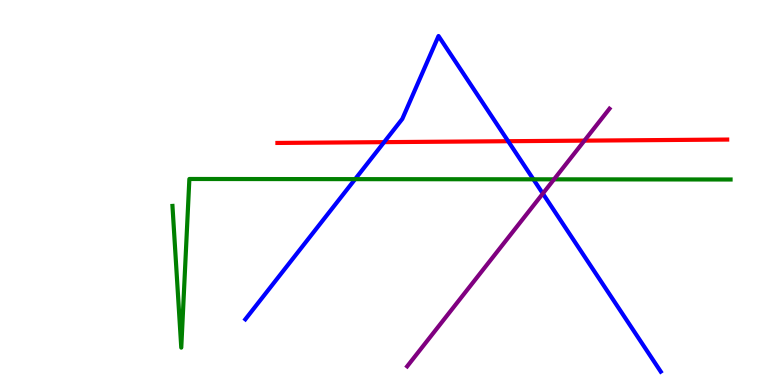[{'lines': ['blue', 'red'], 'intersections': [{'x': 4.96, 'y': 6.31}, {'x': 6.56, 'y': 6.33}]}, {'lines': ['green', 'red'], 'intersections': []}, {'lines': ['purple', 'red'], 'intersections': [{'x': 7.54, 'y': 6.35}]}, {'lines': ['blue', 'green'], 'intersections': [{'x': 4.58, 'y': 5.35}, {'x': 6.88, 'y': 5.34}]}, {'lines': ['blue', 'purple'], 'intersections': [{'x': 7.0, 'y': 4.97}]}, {'lines': ['green', 'purple'], 'intersections': [{'x': 7.15, 'y': 5.34}]}]